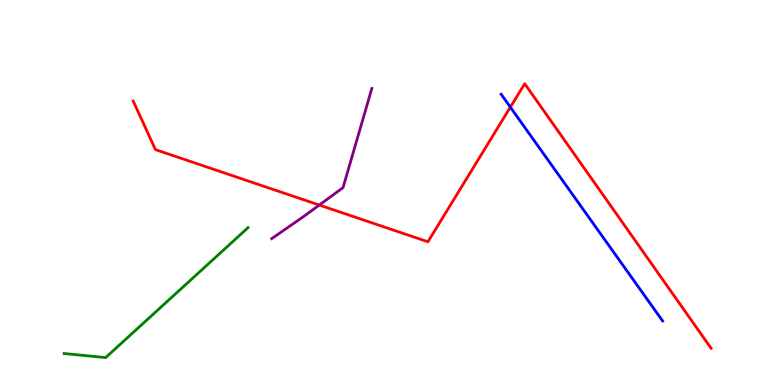[{'lines': ['blue', 'red'], 'intersections': [{'x': 6.59, 'y': 7.22}]}, {'lines': ['green', 'red'], 'intersections': []}, {'lines': ['purple', 'red'], 'intersections': [{'x': 4.12, 'y': 4.67}]}, {'lines': ['blue', 'green'], 'intersections': []}, {'lines': ['blue', 'purple'], 'intersections': []}, {'lines': ['green', 'purple'], 'intersections': []}]